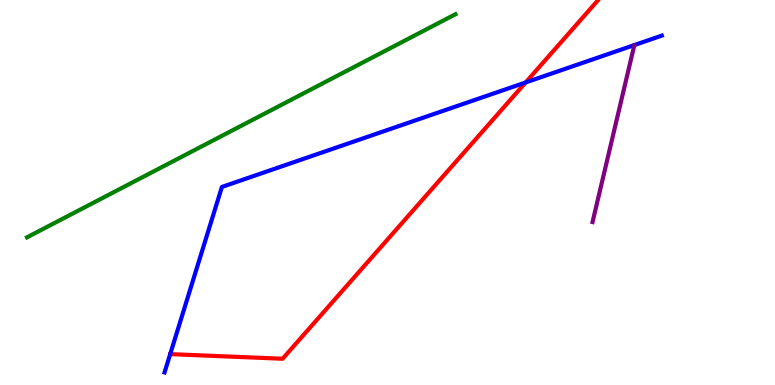[{'lines': ['blue', 'red'], 'intersections': [{'x': 2.2, 'y': 0.802}, {'x': 6.78, 'y': 7.86}]}, {'lines': ['green', 'red'], 'intersections': []}, {'lines': ['purple', 'red'], 'intersections': []}, {'lines': ['blue', 'green'], 'intersections': []}, {'lines': ['blue', 'purple'], 'intersections': []}, {'lines': ['green', 'purple'], 'intersections': []}]